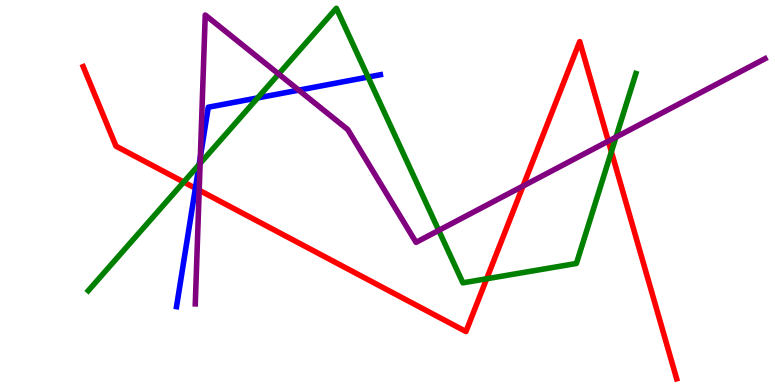[{'lines': ['blue', 'red'], 'intersections': [{'x': 2.52, 'y': 5.11}]}, {'lines': ['green', 'red'], 'intersections': [{'x': 2.37, 'y': 5.27}, {'x': 6.28, 'y': 2.76}, {'x': 7.89, 'y': 6.06}]}, {'lines': ['purple', 'red'], 'intersections': [{'x': 2.57, 'y': 5.06}, {'x': 6.75, 'y': 5.17}, {'x': 7.85, 'y': 6.33}]}, {'lines': ['blue', 'green'], 'intersections': [{'x': 2.57, 'y': 5.73}, {'x': 3.32, 'y': 7.46}, {'x': 4.75, 'y': 8.0}]}, {'lines': ['blue', 'purple'], 'intersections': [{'x': 2.59, 'y': 5.92}, {'x': 3.85, 'y': 7.66}]}, {'lines': ['green', 'purple'], 'intersections': [{'x': 2.58, 'y': 5.76}, {'x': 3.6, 'y': 8.08}, {'x': 5.66, 'y': 4.02}, {'x': 7.95, 'y': 6.44}]}]